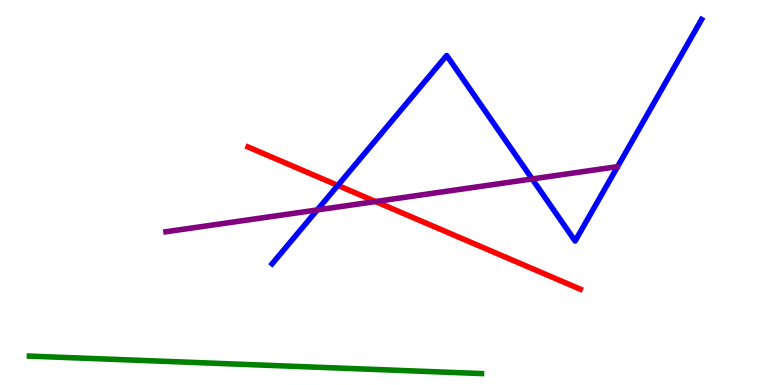[{'lines': ['blue', 'red'], 'intersections': [{'x': 4.36, 'y': 5.18}]}, {'lines': ['green', 'red'], 'intersections': []}, {'lines': ['purple', 'red'], 'intersections': [{'x': 4.85, 'y': 4.77}]}, {'lines': ['blue', 'green'], 'intersections': []}, {'lines': ['blue', 'purple'], 'intersections': [{'x': 4.09, 'y': 4.55}, {'x': 6.87, 'y': 5.35}]}, {'lines': ['green', 'purple'], 'intersections': []}]